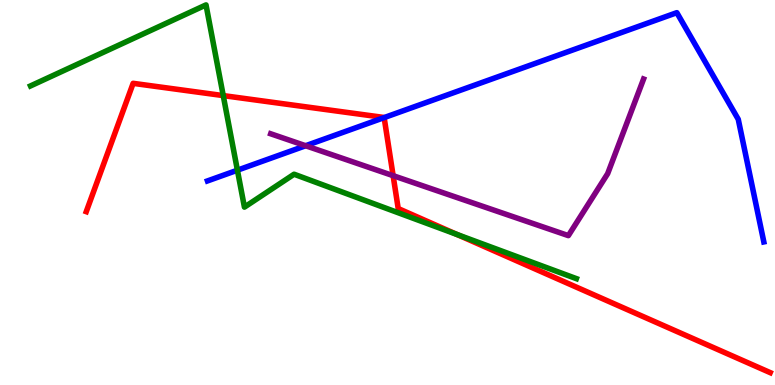[{'lines': ['blue', 'red'], 'intersections': [{'x': 4.96, 'y': 6.95}]}, {'lines': ['green', 'red'], 'intersections': [{'x': 2.88, 'y': 7.52}, {'x': 5.9, 'y': 3.91}]}, {'lines': ['purple', 'red'], 'intersections': [{'x': 5.07, 'y': 5.44}]}, {'lines': ['blue', 'green'], 'intersections': [{'x': 3.06, 'y': 5.58}]}, {'lines': ['blue', 'purple'], 'intersections': [{'x': 3.94, 'y': 6.21}]}, {'lines': ['green', 'purple'], 'intersections': []}]